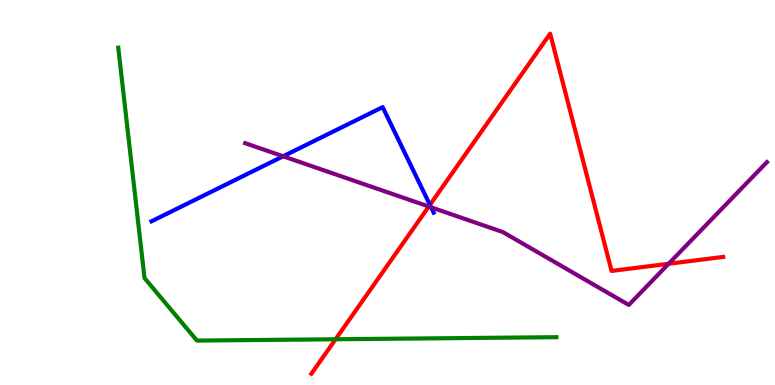[{'lines': ['blue', 'red'], 'intersections': [{'x': 5.55, 'y': 4.68}]}, {'lines': ['green', 'red'], 'intersections': [{'x': 4.33, 'y': 1.19}]}, {'lines': ['purple', 'red'], 'intersections': [{'x': 5.53, 'y': 4.64}, {'x': 8.63, 'y': 3.15}]}, {'lines': ['blue', 'green'], 'intersections': []}, {'lines': ['blue', 'purple'], 'intersections': [{'x': 3.65, 'y': 5.94}, {'x': 5.56, 'y': 4.62}]}, {'lines': ['green', 'purple'], 'intersections': []}]